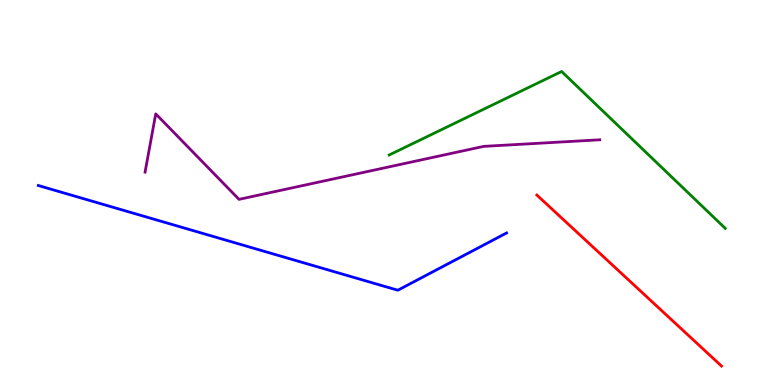[{'lines': ['blue', 'red'], 'intersections': []}, {'lines': ['green', 'red'], 'intersections': []}, {'lines': ['purple', 'red'], 'intersections': []}, {'lines': ['blue', 'green'], 'intersections': []}, {'lines': ['blue', 'purple'], 'intersections': []}, {'lines': ['green', 'purple'], 'intersections': []}]